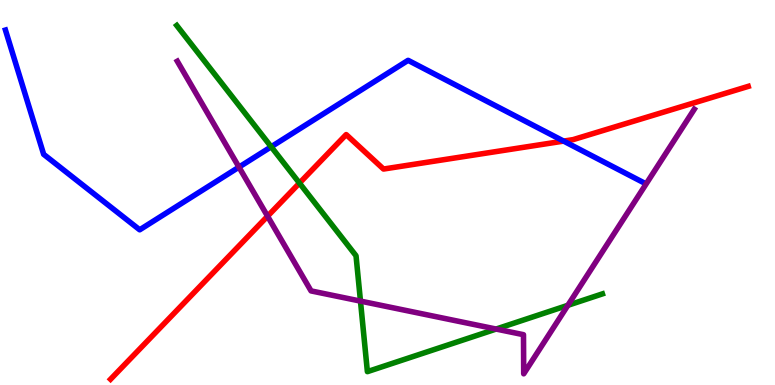[{'lines': ['blue', 'red'], 'intersections': [{'x': 7.27, 'y': 6.34}]}, {'lines': ['green', 'red'], 'intersections': [{'x': 3.86, 'y': 5.24}]}, {'lines': ['purple', 'red'], 'intersections': [{'x': 3.45, 'y': 4.38}]}, {'lines': ['blue', 'green'], 'intersections': [{'x': 3.5, 'y': 6.19}]}, {'lines': ['blue', 'purple'], 'intersections': [{'x': 3.08, 'y': 5.66}]}, {'lines': ['green', 'purple'], 'intersections': [{'x': 4.65, 'y': 2.18}, {'x': 6.4, 'y': 1.45}, {'x': 7.33, 'y': 2.07}]}]